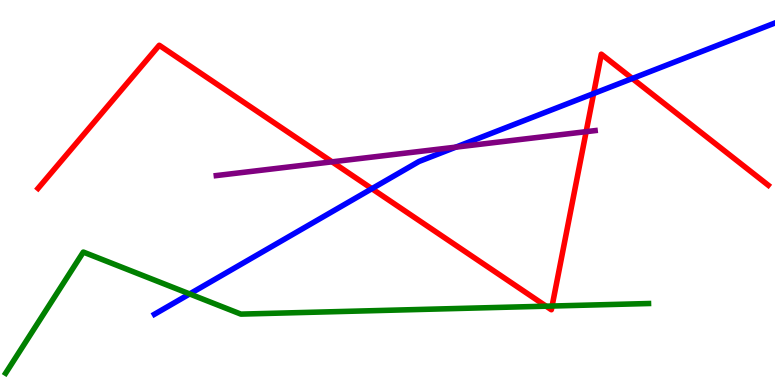[{'lines': ['blue', 'red'], 'intersections': [{'x': 4.8, 'y': 5.1}, {'x': 7.66, 'y': 7.57}, {'x': 8.16, 'y': 7.96}]}, {'lines': ['green', 'red'], 'intersections': [{'x': 7.05, 'y': 2.05}, {'x': 7.12, 'y': 2.05}]}, {'lines': ['purple', 'red'], 'intersections': [{'x': 4.28, 'y': 5.8}, {'x': 7.56, 'y': 6.58}]}, {'lines': ['blue', 'green'], 'intersections': [{'x': 2.45, 'y': 2.37}]}, {'lines': ['blue', 'purple'], 'intersections': [{'x': 5.88, 'y': 6.18}]}, {'lines': ['green', 'purple'], 'intersections': []}]